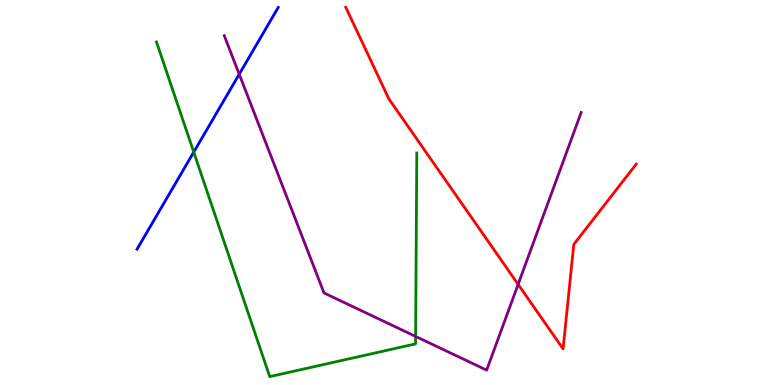[{'lines': ['blue', 'red'], 'intersections': []}, {'lines': ['green', 'red'], 'intersections': []}, {'lines': ['purple', 'red'], 'intersections': [{'x': 6.69, 'y': 2.61}]}, {'lines': ['blue', 'green'], 'intersections': [{'x': 2.5, 'y': 6.05}]}, {'lines': ['blue', 'purple'], 'intersections': [{'x': 3.09, 'y': 8.07}]}, {'lines': ['green', 'purple'], 'intersections': [{'x': 5.36, 'y': 1.26}]}]